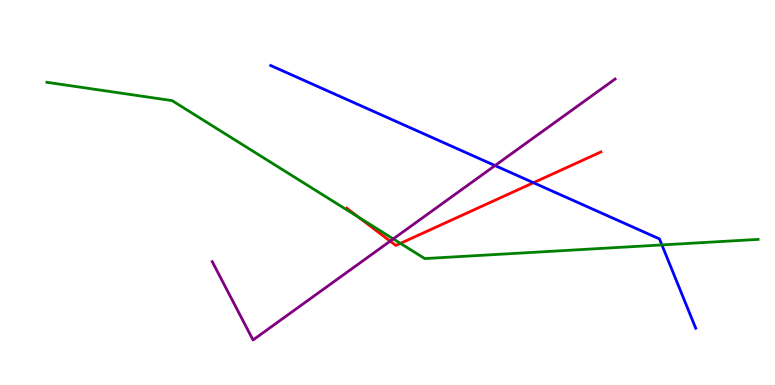[{'lines': ['blue', 'red'], 'intersections': [{'x': 6.88, 'y': 5.25}]}, {'lines': ['green', 'red'], 'intersections': [{'x': 4.63, 'y': 4.36}, {'x': 5.17, 'y': 3.68}]}, {'lines': ['purple', 'red'], 'intersections': [{'x': 5.03, 'y': 3.74}]}, {'lines': ['blue', 'green'], 'intersections': [{'x': 8.54, 'y': 3.64}]}, {'lines': ['blue', 'purple'], 'intersections': [{'x': 6.39, 'y': 5.7}]}, {'lines': ['green', 'purple'], 'intersections': [{'x': 5.07, 'y': 3.79}]}]